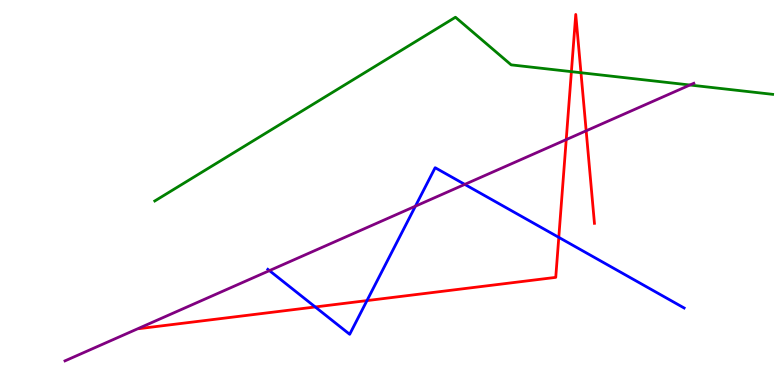[{'lines': ['blue', 'red'], 'intersections': [{'x': 4.07, 'y': 2.03}, {'x': 4.74, 'y': 2.19}, {'x': 7.21, 'y': 3.83}]}, {'lines': ['green', 'red'], 'intersections': [{'x': 7.37, 'y': 8.14}, {'x': 7.5, 'y': 8.11}]}, {'lines': ['purple', 'red'], 'intersections': [{'x': 7.31, 'y': 6.37}, {'x': 7.56, 'y': 6.6}]}, {'lines': ['blue', 'green'], 'intersections': []}, {'lines': ['blue', 'purple'], 'intersections': [{'x': 3.48, 'y': 2.97}, {'x': 5.36, 'y': 4.64}, {'x': 6.0, 'y': 5.21}]}, {'lines': ['green', 'purple'], 'intersections': [{'x': 8.9, 'y': 7.79}]}]